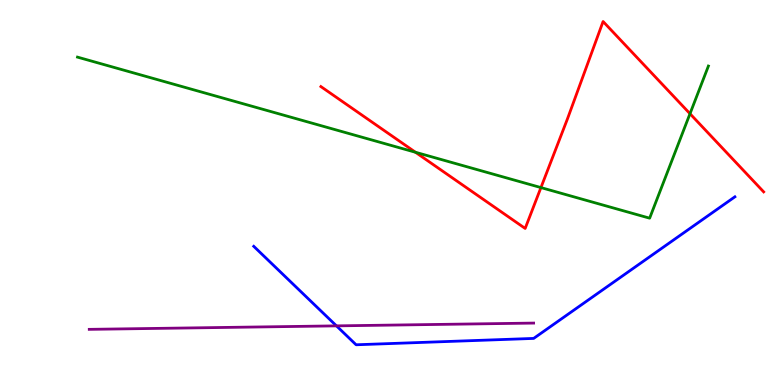[{'lines': ['blue', 'red'], 'intersections': []}, {'lines': ['green', 'red'], 'intersections': [{'x': 5.36, 'y': 6.05}, {'x': 6.98, 'y': 5.13}, {'x': 8.9, 'y': 7.05}]}, {'lines': ['purple', 'red'], 'intersections': []}, {'lines': ['blue', 'green'], 'intersections': []}, {'lines': ['blue', 'purple'], 'intersections': [{'x': 4.34, 'y': 1.54}]}, {'lines': ['green', 'purple'], 'intersections': []}]